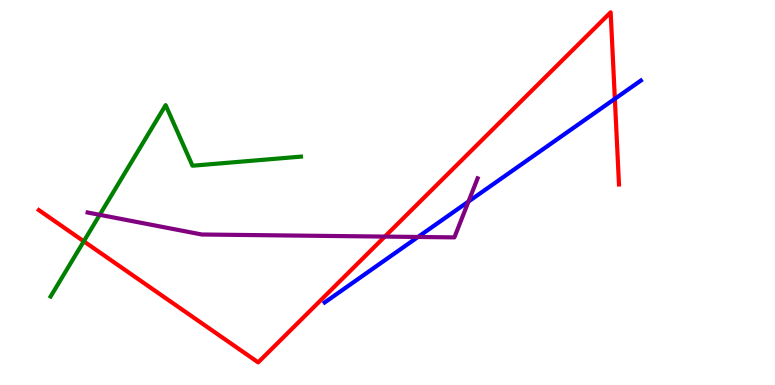[{'lines': ['blue', 'red'], 'intersections': [{'x': 7.93, 'y': 7.43}]}, {'lines': ['green', 'red'], 'intersections': [{'x': 1.08, 'y': 3.73}]}, {'lines': ['purple', 'red'], 'intersections': [{'x': 4.97, 'y': 3.85}]}, {'lines': ['blue', 'green'], 'intersections': []}, {'lines': ['blue', 'purple'], 'intersections': [{'x': 5.39, 'y': 3.84}, {'x': 6.05, 'y': 4.77}]}, {'lines': ['green', 'purple'], 'intersections': [{'x': 1.29, 'y': 4.42}]}]